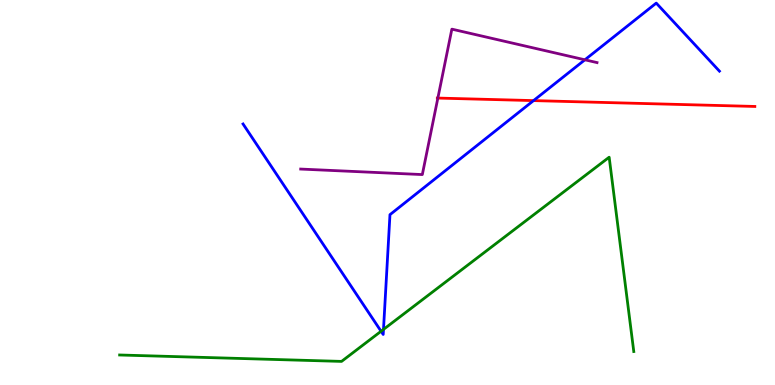[{'lines': ['blue', 'red'], 'intersections': [{'x': 6.88, 'y': 7.39}]}, {'lines': ['green', 'red'], 'intersections': []}, {'lines': ['purple', 'red'], 'intersections': [{'x': 5.65, 'y': 7.45}]}, {'lines': ['blue', 'green'], 'intersections': [{'x': 4.92, 'y': 1.4}, {'x': 4.95, 'y': 1.44}]}, {'lines': ['blue', 'purple'], 'intersections': [{'x': 7.55, 'y': 8.45}]}, {'lines': ['green', 'purple'], 'intersections': []}]